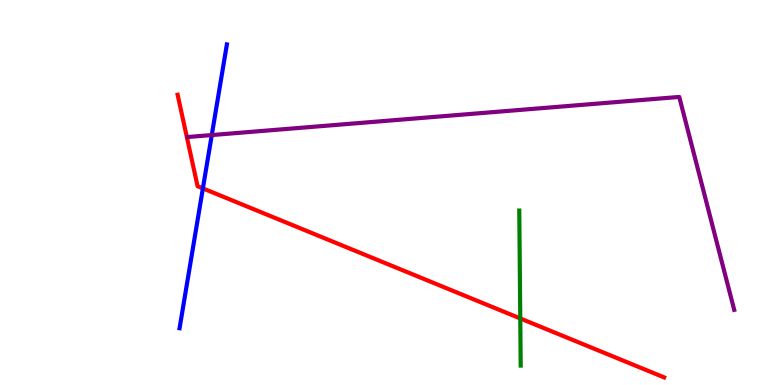[{'lines': ['blue', 'red'], 'intersections': [{'x': 2.62, 'y': 5.11}]}, {'lines': ['green', 'red'], 'intersections': [{'x': 6.71, 'y': 1.73}]}, {'lines': ['purple', 'red'], 'intersections': []}, {'lines': ['blue', 'green'], 'intersections': []}, {'lines': ['blue', 'purple'], 'intersections': [{'x': 2.73, 'y': 6.49}]}, {'lines': ['green', 'purple'], 'intersections': []}]